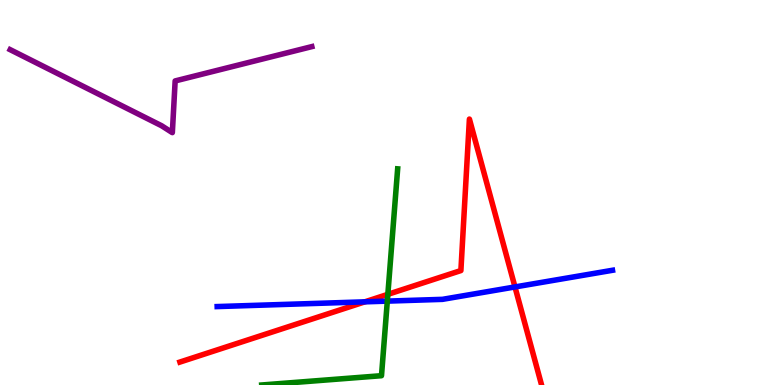[{'lines': ['blue', 'red'], 'intersections': [{'x': 4.71, 'y': 2.16}, {'x': 6.64, 'y': 2.55}]}, {'lines': ['green', 'red'], 'intersections': [{'x': 5.0, 'y': 2.35}]}, {'lines': ['purple', 'red'], 'intersections': []}, {'lines': ['blue', 'green'], 'intersections': [{'x': 5.0, 'y': 2.18}]}, {'lines': ['blue', 'purple'], 'intersections': []}, {'lines': ['green', 'purple'], 'intersections': []}]